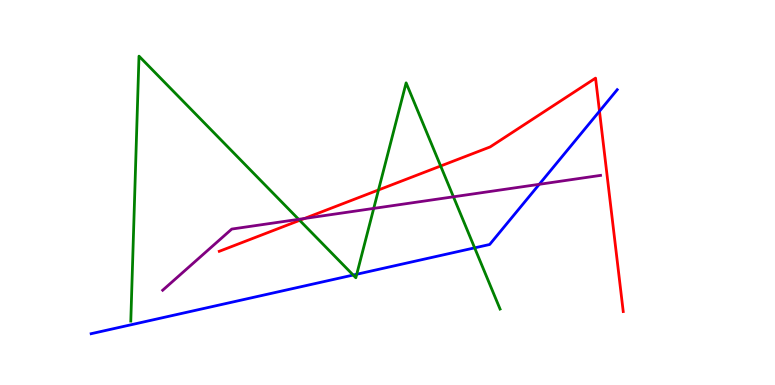[{'lines': ['blue', 'red'], 'intersections': [{'x': 7.74, 'y': 7.11}]}, {'lines': ['green', 'red'], 'intersections': [{'x': 3.87, 'y': 4.28}, {'x': 4.88, 'y': 5.07}, {'x': 5.69, 'y': 5.69}]}, {'lines': ['purple', 'red'], 'intersections': [{'x': 3.93, 'y': 4.33}]}, {'lines': ['blue', 'green'], 'intersections': [{'x': 4.56, 'y': 2.86}, {'x': 4.6, 'y': 2.88}, {'x': 6.12, 'y': 3.56}]}, {'lines': ['blue', 'purple'], 'intersections': [{'x': 6.96, 'y': 5.21}]}, {'lines': ['green', 'purple'], 'intersections': [{'x': 3.85, 'y': 4.3}, {'x': 4.82, 'y': 4.59}, {'x': 5.85, 'y': 4.89}]}]